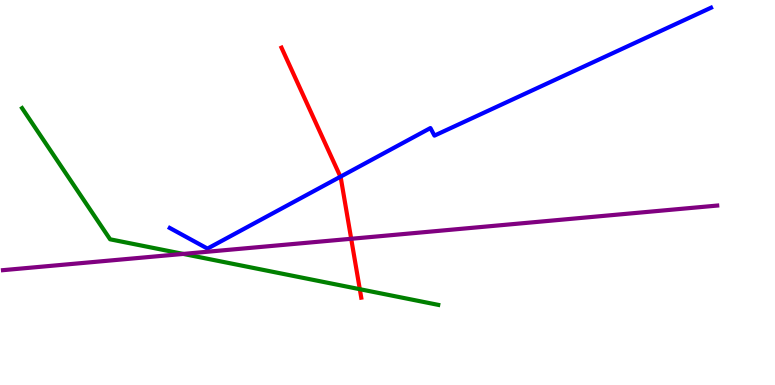[{'lines': ['blue', 'red'], 'intersections': [{'x': 4.39, 'y': 5.41}]}, {'lines': ['green', 'red'], 'intersections': [{'x': 4.64, 'y': 2.49}]}, {'lines': ['purple', 'red'], 'intersections': [{'x': 4.53, 'y': 3.8}]}, {'lines': ['blue', 'green'], 'intersections': []}, {'lines': ['blue', 'purple'], 'intersections': []}, {'lines': ['green', 'purple'], 'intersections': [{'x': 2.36, 'y': 3.4}]}]